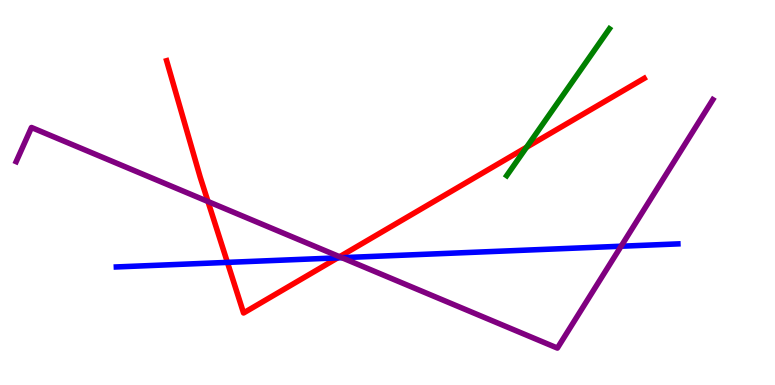[{'lines': ['blue', 'red'], 'intersections': [{'x': 2.93, 'y': 3.18}, {'x': 4.36, 'y': 3.3}]}, {'lines': ['green', 'red'], 'intersections': [{'x': 6.79, 'y': 6.18}]}, {'lines': ['purple', 'red'], 'intersections': [{'x': 2.68, 'y': 4.77}, {'x': 4.38, 'y': 3.33}]}, {'lines': ['blue', 'green'], 'intersections': []}, {'lines': ['blue', 'purple'], 'intersections': [{'x': 4.41, 'y': 3.31}, {'x': 8.01, 'y': 3.6}]}, {'lines': ['green', 'purple'], 'intersections': []}]